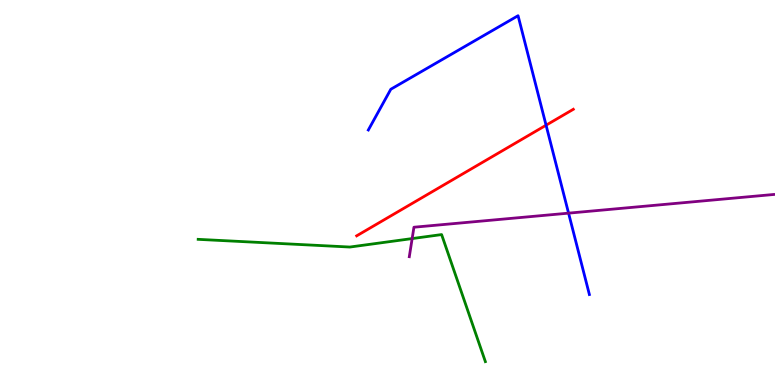[{'lines': ['blue', 'red'], 'intersections': [{'x': 7.05, 'y': 6.75}]}, {'lines': ['green', 'red'], 'intersections': []}, {'lines': ['purple', 'red'], 'intersections': []}, {'lines': ['blue', 'green'], 'intersections': []}, {'lines': ['blue', 'purple'], 'intersections': [{'x': 7.34, 'y': 4.46}]}, {'lines': ['green', 'purple'], 'intersections': [{'x': 5.32, 'y': 3.8}]}]